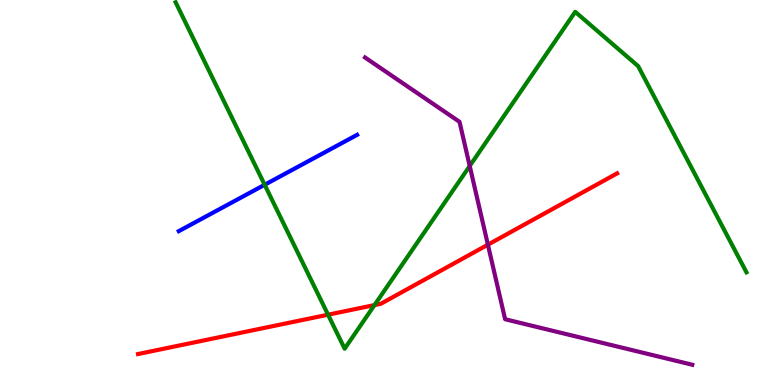[{'lines': ['blue', 'red'], 'intersections': []}, {'lines': ['green', 'red'], 'intersections': [{'x': 4.23, 'y': 1.83}, {'x': 4.83, 'y': 2.08}]}, {'lines': ['purple', 'red'], 'intersections': [{'x': 6.3, 'y': 3.64}]}, {'lines': ['blue', 'green'], 'intersections': [{'x': 3.42, 'y': 5.2}]}, {'lines': ['blue', 'purple'], 'intersections': []}, {'lines': ['green', 'purple'], 'intersections': [{'x': 6.06, 'y': 5.69}]}]